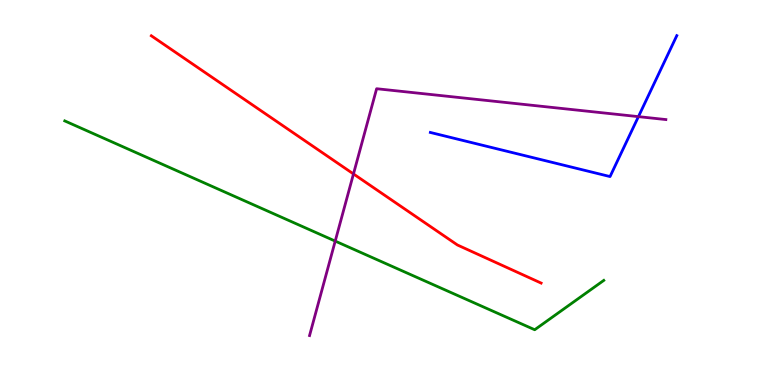[{'lines': ['blue', 'red'], 'intersections': []}, {'lines': ['green', 'red'], 'intersections': []}, {'lines': ['purple', 'red'], 'intersections': [{'x': 4.56, 'y': 5.48}]}, {'lines': ['blue', 'green'], 'intersections': []}, {'lines': ['blue', 'purple'], 'intersections': [{'x': 8.24, 'y': 6.97}]}, {'lines': ['green', 'purple'], 'intersections': [{'x': 4.33, 'y': 3.74}]}]